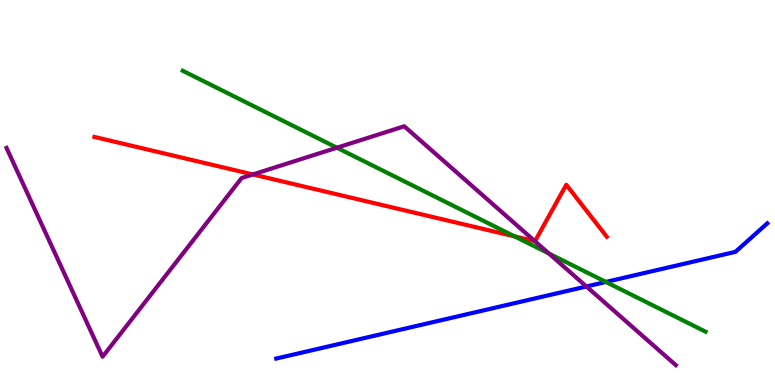[{'lines': ['blue', 'red'], 'intersections': []}, {'lines': ['green', 'red'], 'intersections': [{'x': 6.64, 'y': 3.86}]}, {'lines': ['purple', 'red'], 'intersections': [{'x': 3.26, 'y': 5.47}, {'x': 6.9, 'y': 3.74}]}, {'lines': ['blue', 'green'], 'intersections': [{'x': 7.82, 'y': 2.68}]}, {'lines': ['blue', 'purple'], 'intersections': [{'x': 7.57, 'y': 2.56}]}, {'lines': ['green', 'purple'], 'intersections': [{'x': 4.35, 'y': 6.16}, {'x': 7.08, 'y': 3.42}]}]